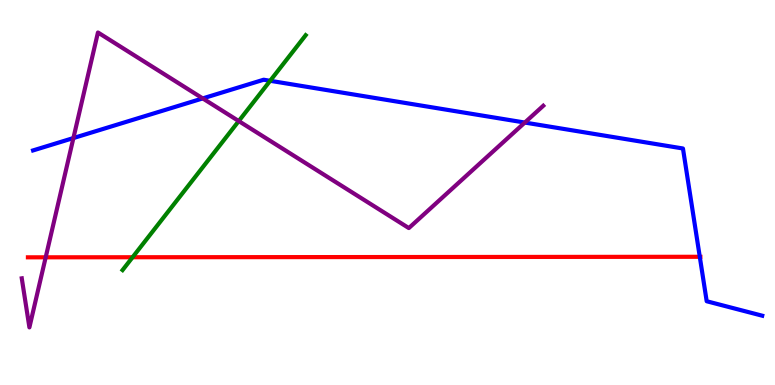[{'lines': ['blue', 'red'], 'intersections': [{'x': 9.03, 'y': 3.33}]}, {'lines': ['green', 'red'], 'intersections': [{'x': 1.71, 'y': 3.32}]}, {'lines': ['purple', 'red'], 'intersections': [{'x': 0.59, 'y': 3.32}]}, {'lines': ['blue', 'green'], 'intersections': [{'x': 3.49, 'y': 7.9}]}, {'lines': ['blue', 'purple'], 'intersections': [{'x': 0.947, 'y': 6.41}, {'x': 2.62, 'y': 7.44}, {'x': 6.77, 'y': 6.82}]}, {'lines': ['green', 'purple'], 'intersections': [{'x': 3.08, 'y': 6.86}]}]